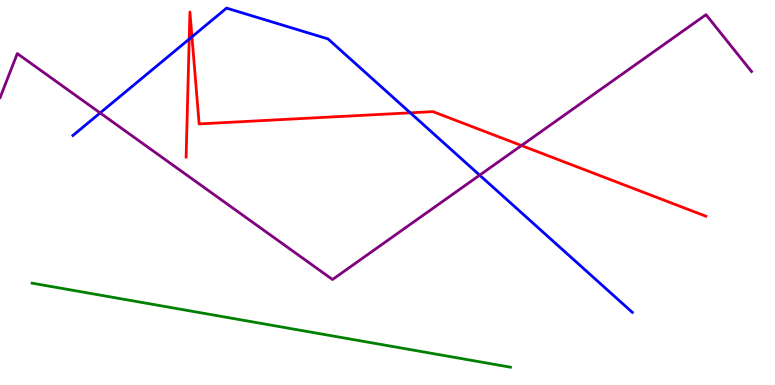[{'lines': ['blue', 'red'], 'intersections': [{'x': 2.44, 'y': 8.98}, {'x': 2.48, 'y': 9.04}, {'x': 5.29, 'y': 7.07}]}, {'lines': ['green', 'red'], 'intersections': []}, {'lines': ['purple', 'red'], 'intersections': [{'x': 6.73, 'y': 6.22}]}, {'lines': ['blue', 'green'], 'intersections': []}, {'lines': ['blue', 'purple'], 'intersections': [{'x': 1.29, 'y': 7.07}, {'x': 6.19, 'y': 5.45}]}, {'lines': ['green', 'purple'], 'intersections': []}]